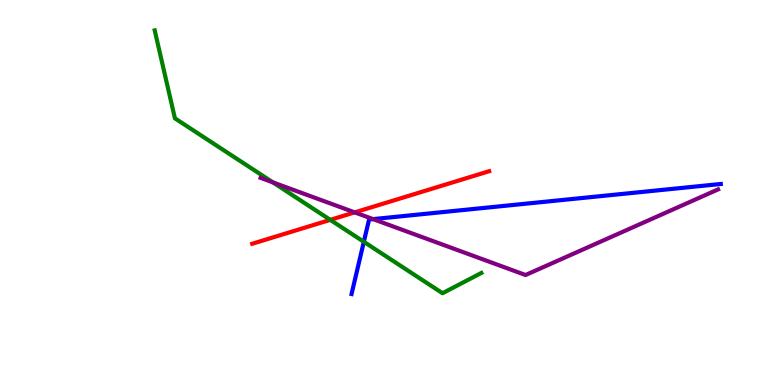[{'lines': ['blue', 'red'], 'intersections': []}, {'lines': ['green', 'red'], 'intersections': [{'x': 4.26, 'y': 4.29}]}, {'lines': ['purple', 'red'], 'intersections': [{'x': 4.58, 'y': 4.48}]}, {'lines': ['blue', 'green'], 'intersections': [{'x': 4.69, 'y': 3.72}]}, {'lines': ['blue', 'purple'], 'intersections': [{'x': 4.81, 'y': 4.31}]}, {'lines': ['green', 'purple'], 'intersections': [{'x': 3.52, 'y': 5.26}]}]